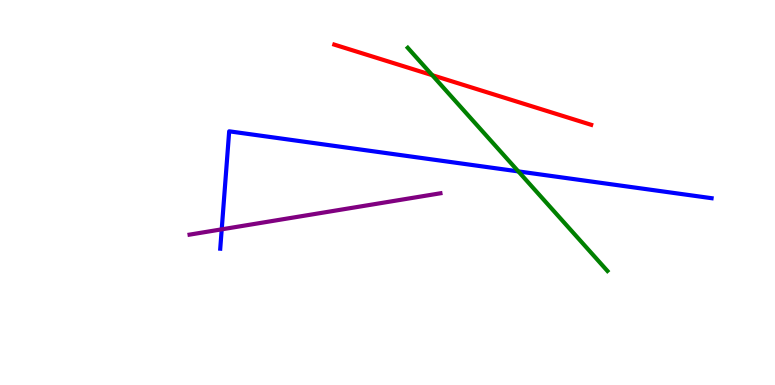[{'lines': ['blue', 'red'], 'intersections': []}, {'lines': ['green', 'red'], 'intersections': [{'x': 5.58, 'y': 8.05}]}, {'lines': ['purple', 'red'], 'intersections': []}, {'lines': ['blue', 'green'], 'intersections': [{'x': 6.69, 'y': 5.55}]}, {'lines': ['blue', 'purple'], 'intersections': [{'x': 2.86, 'y': 4.04}]}, {'lines': ['green', 'purple'], 'intersections': []}]